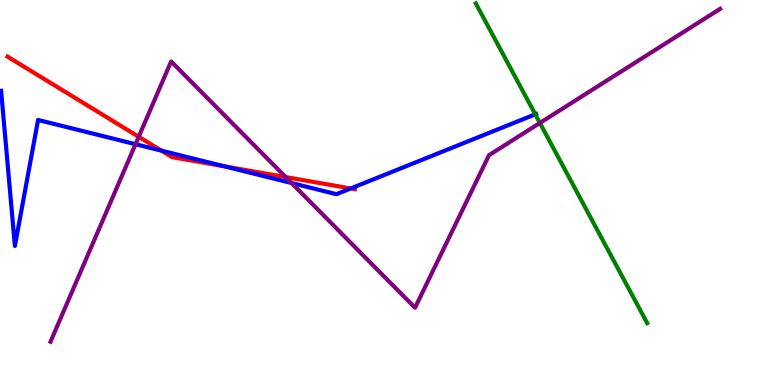[{'lines': ['blue', 'red'], 'intersections': [{'x': 2.08, 'y': 6.09}, {'x': 2.9, 'y': 5.68}, {'x': 4.53, 'y': 5.1}]}, {'lines': ['green', 'red'], 'intersections': []}, {'lines': ['purple', 'red'], 'intersections': [{'x': 1.79, 'y': 6.45}, {'x': 3.69, 'y': 5.4}]}, {'lines': ['blue', 'green'], 'intersections': [{'x': 6.91, 'y': 7.03}]}, {'lines': ['blue', 'purple'], 'intersections': [{'x': 1.75, 'y': 6.25}, {'x': 3.76, 'y': 5.25}]}, {'lines': ['green', 'purple'], 'intersections': [{'x': 6.97, 'y': 6.81}]}]